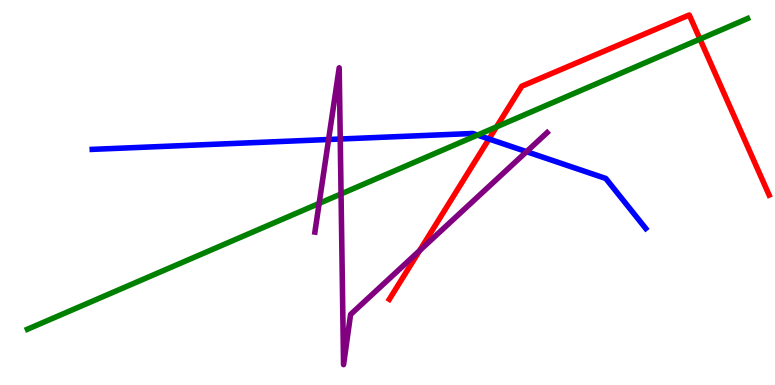[{'lines': ['blue', 'red'], 'intersections': [{'x': 6.31, 'y': 6.39}]}, {'lines': ['green', 'red'], 'intersections': [{'x': 6.41, 'y': 6.7}, {'x': 9.03, 'y': 8.98}]}, {'lines': ['purple', 'red'], 'intersections': [{'x': 5.41, 'y': 3.49}]}, {'lines': ['blue', 'green'], 'intersections': [{'x': 6.16, 'y': 6.49}]}, {'lines': ['blue', 'purple'], 'intersections': [{'x': 4.24, 'y': 6.38}, {'x': 4.39, 'y': 6.39}, {'x': 6.79, 'y': 6.06}]}, {'lines': ['green', 'purple'], 'intersections': [{'x': 4.12, 'y': 4.72}, {'x': 4.4, 'y': 4.96}]}]